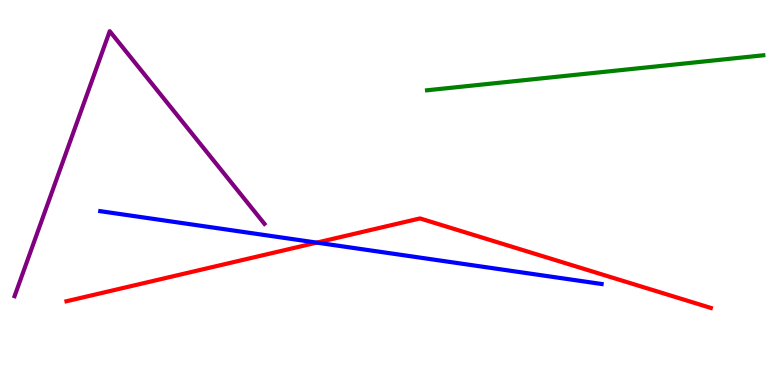[{'lines': ['blue', 'red'], 'intersections': [{'x': 4.09, 'y': 3.7}]}, {'lines': ['green', 'red'], 'intersections': []}, {'lines': ['purple', 'red'], 'intersections': []}, {'lines': ['blue', 'green'], 'intersections': []}, {'lines': ['blue', 'purple'], 'intersections': []}, {'lines': ['green', 'purple'], 'intersections': []}]